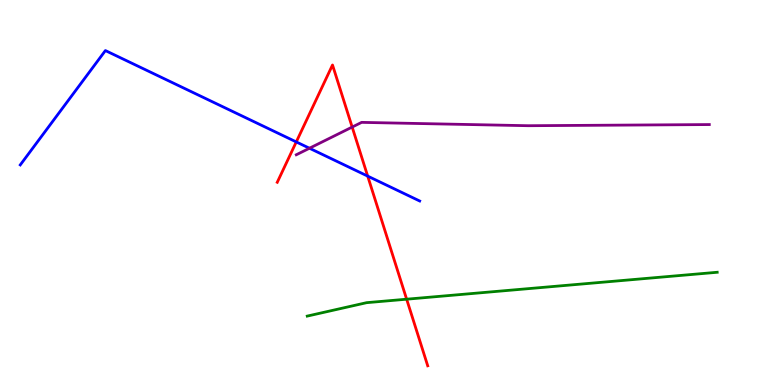[{'lines': ['blue', 'red'], 'intersections': [{'x': 3.82, 'y': 6.31}, {'x': 4.74, 'y': 5.43}]}, {'lines': ['green', 'red'], 'intersections': [{'x': 5.25, 'y': 2.23}]}, {'lines': ['purple', 'red'], 'intersections': [{'x': 4.54, 'y': 6.7}]}, {'lines': ['blue', 'green'], 'intersections': []}, {'lines': ['blue', 'purple'], 'intersections': [{'x': 3.99, 'y': 6.15}]}, {'lines': ['green', 'purple'], 'intersections': []}]